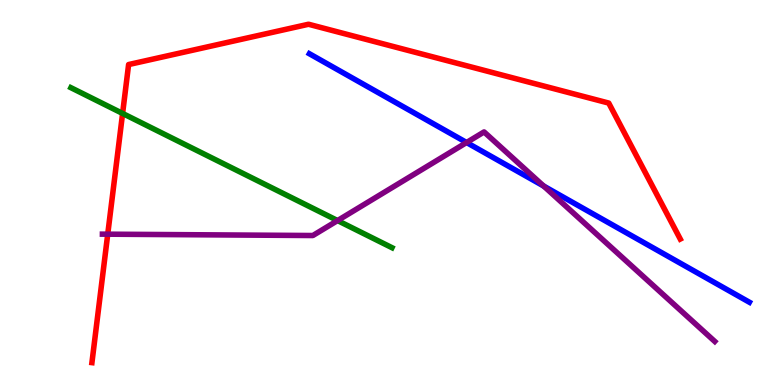[{'lines': ['blue', 'red'], 'intersections': []}, {'lines': ['green', 'red'], 'intersections': [{'x': 1.58, 'y': 7.05}]}, {'lines': ['purple', 'red'], 'intersections': [{'x': 1.39, 'y': 3.92}]}, {'lines': ['blue', 'green'], 'intersections': []}, {'lines': ['blue', 'purple'], 'intersections': [{'x': 6.02, 'y': 6.3}, {'x': 7.01, 'y': 5.17}]}, {'lines': ['green', 'purple'], 'intersections': [{'x': 4.36, 'y': 4.27}]}]